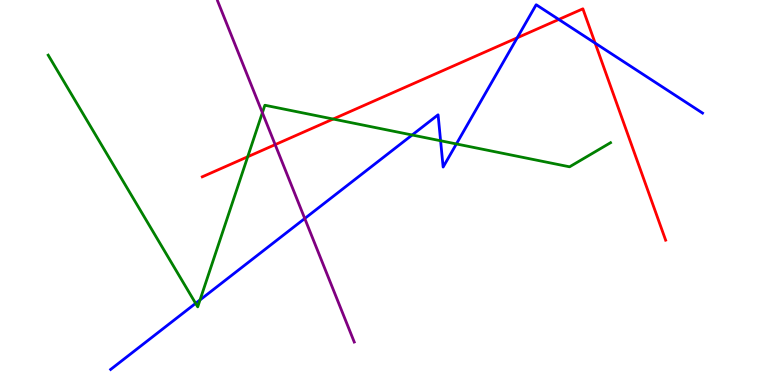[{'lines': ['blue', 'red'], 'intersections': [{'x': 6.67, 'y': 9.02}, {'x': 7.21, 'y': 9.49}, {'x': 7.68, 'y': 8.88}]}, {'lines': ['green', 'red'], 'intersections': [{'x': 3.2, 'y': 5.93}, {'x': 4.3, 'y': 6.91}]}, {'lines': ['purple', 'red'], 'intersections': [{'x': 3.55, 'y': 6.24}]}, {'lines': ['blue', 'green'], 'intersections': [{'x': 2.52, 'y': 2.12}, {'x': 2.58, 'y': 2.21}, {'x': 5.32, 'y': 6.49}, {'x': 5.69, 'y': 6.34}, {'x': 5.89, 'y': 6.26}]}, {'lines': ['blue', 'purple'], 'intersections': [{'x': 3.93, 'y': 4.32}]}, {'lines': ['green', 'purple'], 'intersections': [{'x': 3.39, 'y': 7.07}]}]